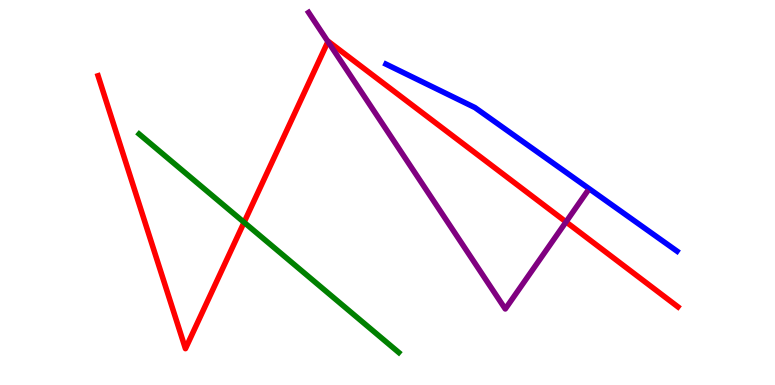[{'lines': ['blue', 'red'], 'intersections': []}, {'lines': ['green', 'red'], 'intersections': [{'x': 3.15, 'y': 4.22}]}, {'lines': ['purple', 'red'], 'intersections': [{'x': 4.23, 'y': 8.92}, {'x': 7.3, 'y': 4.24}]}, {'lines': ['blue', 'green'], 'intersections': []}, {'lines': ['blue', 'purple'], 'intersections': []}, {'lines': ['green', 'purple'], 'intersections': []}]